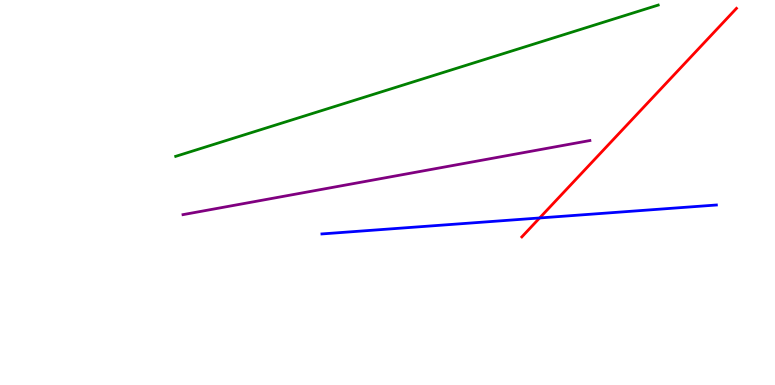[{'lines': ['blue', 'red'], 'intersections': [{'x': 6.96, 'y': 4.34}]}, {'lines': ['green', 'red'], 'intersections': []}, {'lines': ['purple', 'red'], 'intersections': []}, {'lines': ['blue', 'green'], 'intersections': []}, {'lines': ['blue', 'purple'], 'intersections': []}, {'lines': ['green', 'purple'], 'intersections': []}]